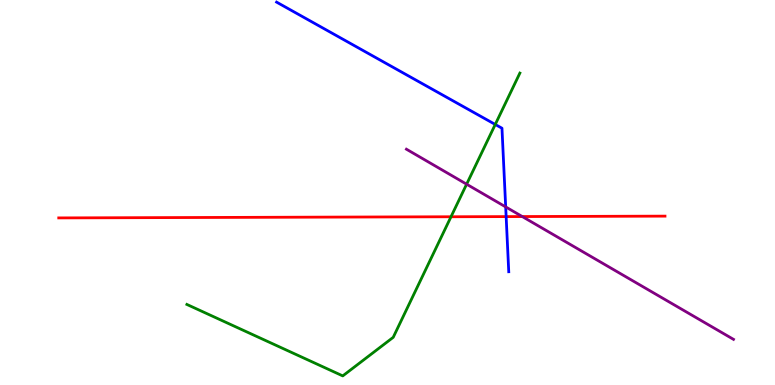[{'lines': ['blue', 'red'], 'intersections': [{'x': 6.53, 'y': 4.37}]}, {'lines': ['green', 'red'], 'intersections': [{'x': 5.82, 'y': 4.37}]}, {'lines': ['purple', 'red'], 'intersections': [{'x': 6.74, 'y': 4.38}]}, {'lines': ['blue', 'green'], 'intersections': [{'x': 6.39, 'y': 6.77}]}, {'lines': ['blue', 'purple'], 'intersections': [{'x': 6.52, 'y': 4.63}]}, {'lines': ['green', 'purple'], 'intersections': [{'x': 6.02, 'y': 5.22}]}]